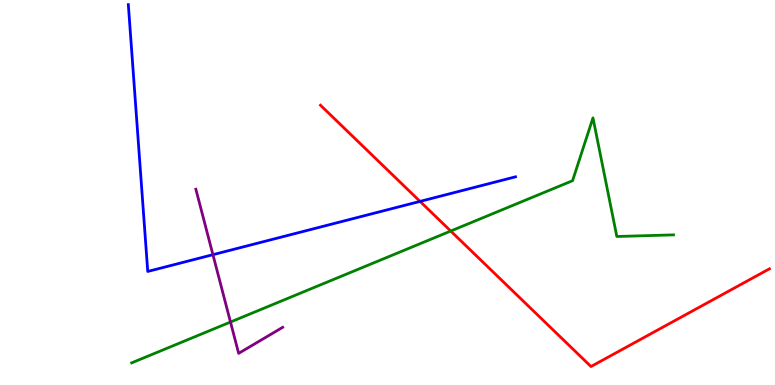[{'lines': ['blue', 'red'], 'intersections': [{'x': 5.42, 'y': 4.77}]}, {'lines': ['green', 'red'], 'intersections': [{'x': 5.82, 'y': 4.0}]}, {'lines': ['purple', 'red'], 'intersections': []}, {'lines': ['blue', 'green'], 'intersections': []}, {'lines': ['blue', 'purple'], 'intersections': [{'x': 2.75, 'y': 3.38}]}, {'lines': ['green', 'purple'], 'intersections': [{'x': 2.97, 'y': 1.64}]}]